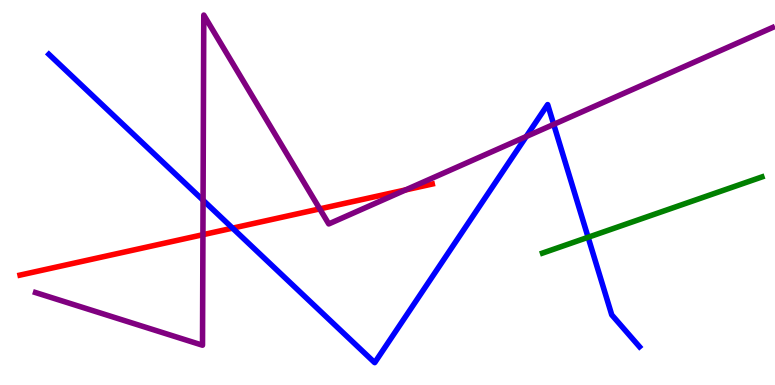[{'lines': ['blue', 'red'], 'intersections': [{'x': 3.0, 'y': 4.07}]}, {'lines': ['green', 'red'], 'intersections': []}, {'lines': ['purple', 'red'], 'intersections': [{'x': 2.62, 'y': 3.9}, {'x': 4.13, 'y': 4.57}, {'x': 5.23, 'y': 5.07}]}, {'lines': ['blue', 'green'], 'intersections': [{'x': 7.59, 'y': 3.84}]}, {'lines': ['blue', 'purple'], 'intersections': [{'x': 2.62, 'y': 4.8}, {'x': 6.79, 'y': 6.45}, {'x': 7.14, 'y': 6.77}]}, {'lines': ['green', 'purple'], 'intersections': []}]